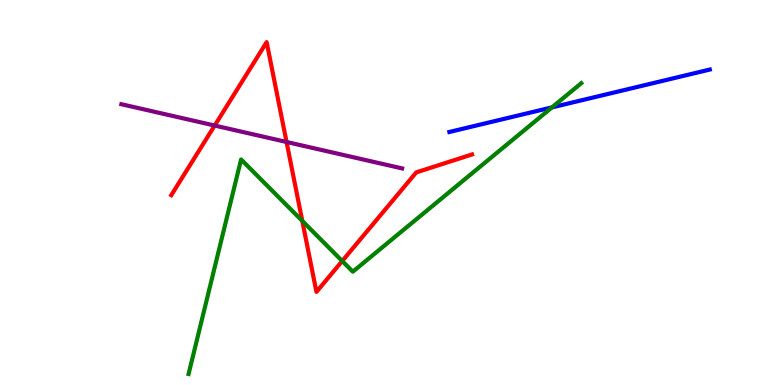[{'lines': ['blue', 'red'], 'intersections': []}, {'lines': ['green', 'red'], 'intersections': [{'x': 3.9, 'y': 4.26}, {'x': 4.42, 'y': 3.22}]}, {'lines': ['purple', 'red'], 'intersections': [{'x': 2.77, 'y': 6.74}, {'x': 3.7, 'y': 6.31}]}, {'lines': ['blue', 'green'], 'intersections': [{'x': 7.12, 'y': 7.21}]}, {'lines': ['blue', 'purple'], 'intersections': []}, {'lines': ['green', 'purple'], 'intersections': []}]